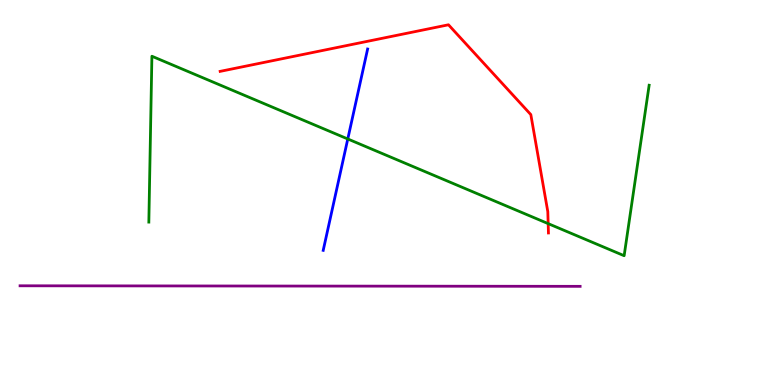[{'lines': ['blue', 'red'], 'intersections': []}, {'lines': ['green', 'red'], 'intersections': [{'x': 7.07, 'y': 4.19}]}, {'lines': ['purple', 'red'], 'intersections': []}, {'lines': ['blue', 'green'], 'intersections': [{'x': 4.49, 'y': 6.39}]}, {'lines': ['blue', 'purple'], 'intersections': []}, {'lines': ['green', 'purple'], 'intersections': []}]